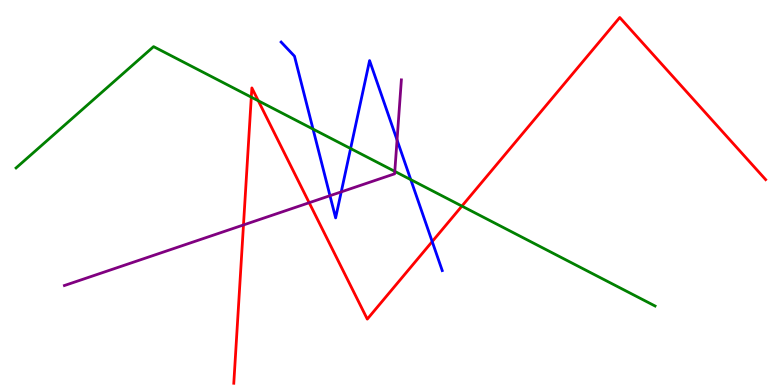[{'lines': ['blue', 'red'], 'intersections': [{'x': 5.58, 'y': 3.73}]}, {'lines': ['green', 'red'], 'intersections': [{'x': 3.24, 'y': 7.48}, {'x': 3.33, 'y': 7.38}, {'x': 5.96, 'y': 4.65}]}, {'lines': ['purple', 'red'], 'intersections': [{'x': 3.14, 'y': 4.16}, {'x': 3.99, 'y': 4.73}]}, {'lines': ['blue', 'green'], 'intersections': [{'x': 4.04, 'y': 6.65}, {'x': 4.52, 'y': 6.14}, {'x': 5.3, 'y': 5.33}]}, {'lines': ['blue', 'purple'], 'intersections': [{'x': 4.26, 'y': 4.92}, {'x': 4.4, 'y': 5.02}, {'x': 5.12, 'y': 6.36}]}, {'lines': ['green', 'purple'], 'intersections': [{'x': 5.09, 'y': 5.55}]}]